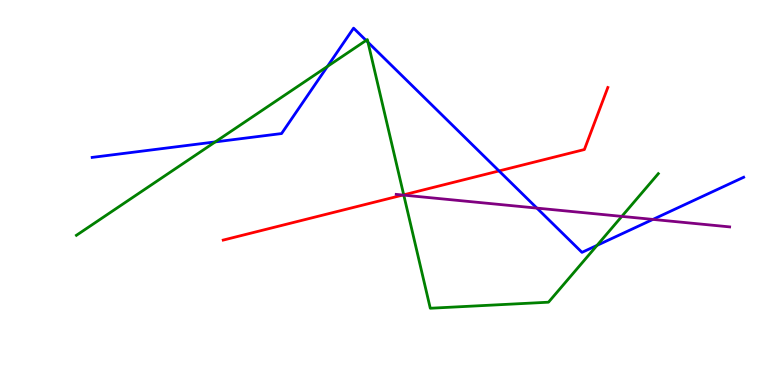[{'lines': ['blue', 'red'], 'intersections': [{'x': 6.44, 'y': 5.56}]}, {'lines': ['green', 'red'], 'intersections': [{'x': 5.21, 'y': 4.94}]}, {'lines': ['purple', 'red'], 'intersections': [{'x': 5.2, 'y': 4.93}]}, {'lines': ['blue', 'green'], 'intersections': [{'x': 2.78, 'y': 6.31}, {'x': 4.22, 'y': 8.27}, {'x': 4.72, 'y': 8.95}, {'x': 4.75, 'y': 8.9}, {'x': 7.7, 'y': 3.63}]}, {'lines': ['blue', 'purple'], 'intersections': [{'x': 6.93, 'y': 4.59}, {'x': 8.42, 'y': 4.3}]}, {'lines': ['green', 'purple'], 'intersections': [{'x': 5.21, 'y': 4.93}, {'x': 8.02, 'y': 4.38}]}]